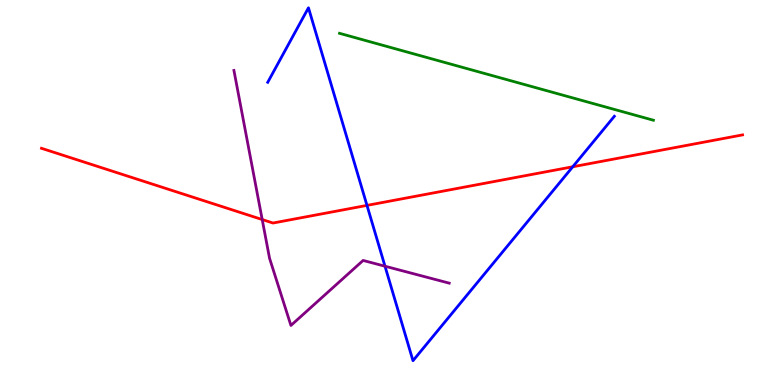[{'lines': ['blue', 'red'], 'intersections': [{'x': 4.74, 'y': 4.67}, {'x': 7.39, 'y': 5.67}]}, {'lines': ['green', 'red'], 'intersections': []}, {'lines': ['purple', 'red'], 'intersections': [{'x': 3.38, 'y': 4.3}]}, {'lines': ['blue', 'green'], 'intersections': []}, {'lines': ['blue', 'purple'], 'intersections': [{'x': 4.97, 'y': 3.09}]}, {'lines': ['green', 'purple'], 'intersections': []}]